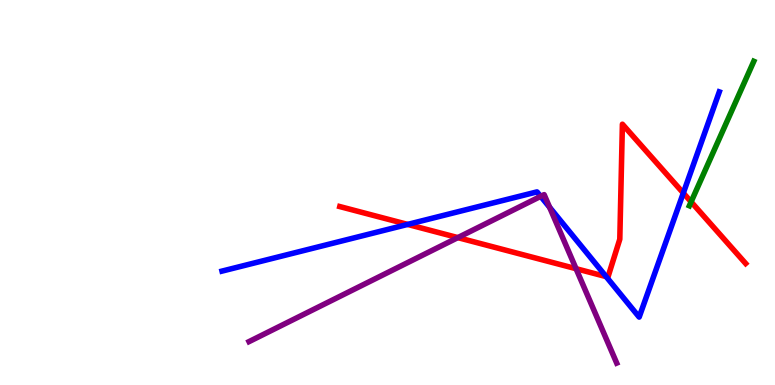[{'lines': ['blue', 'red'], 'intersections': [{'x': 5.26, 'y': 4.17}, {'x': 7.82, 'y': 2.82}, {'x': 8.82, 'y': 4.99}]}, {'lines': ['green', 'red'], 'intersections': [{'x': 8.92, 'y': 4.76}]}, {'lines': ['purple', 'red'], 'intersections': [{'x': 5.91, 'y': 3.83}, {'x': 7.43, 'y': 3.02}]}, {'lines': ['blue', 'green'], 'intersections': []}, {'lines': ['blue', 'purple'], 'intersections': [{'x': 6.98, 'y': 4.9}, {'x': 7.09, 'y': 4.62}]}, {'lines': ['green', 'purple'], 'intersections': []}]